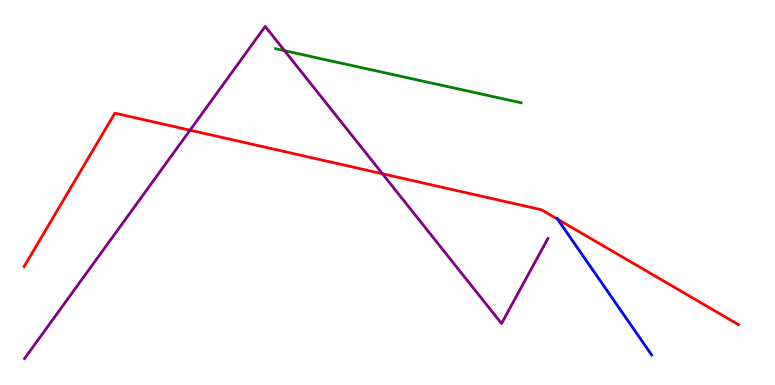[{'lines': ['blue', 'red'], 'intersections': [{'x': 7.2, 'y': 4.31}]}, {'lines': ['green', 'red'], 'intersections': []}, {'lines': ['purple', 'red'], 'intersections': [{'x': 2.45, 'y': 6.62}, {'x': 4.93, 'y': 5.49}]}, {'lines': ['blue', 'green'], 'intersections': []}, {'lines': ['blue', 'purple'], 'intersections': []}, {'lines': ['green', 'purple'], 'intersections': [{'x': 3.67, 'y': 8.68}]}]